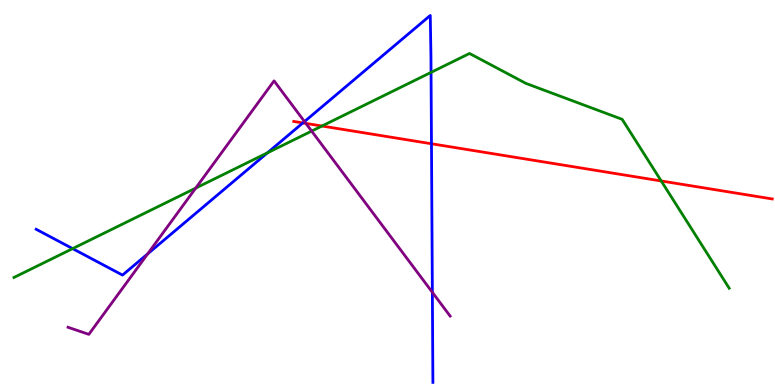[{'lines': ['blue', 'red'], 'intersections': [{'x': 3.91, 'y': 6.81}, {'x': 5.57, 'y': 6.27}]}, {'lines': ['green', 'red'], 'intersections': [{'x': 4.15, 'y': 6.73}, {'x': 8.53, 'y': 5.3}]}, {'lines': ['purple', 'red'], 'intersections': [{'x': 3.95, 'y': 6.79}]}, {'lines': ['blue', 'green'], 'intersections': [{'x': 0.937, 'y': 3.54}, {'x': 3.45, 'y': 6.03}, {'x': 5.56, 'y': 8.12}]}, {'lines': ['blue', 'purple'], 'intersections': [{'x': 1.9, 'y': 3.41}, {'x': 3.93, 'y': 6.84}, {'x': 5.58, 'y': 2.41}]}, {'lines': ['green', 'purple'], 'intersections': [{'x': 2.53, 'y': 5.11}, {'x': 4.02, 'y': 6.59}]}]